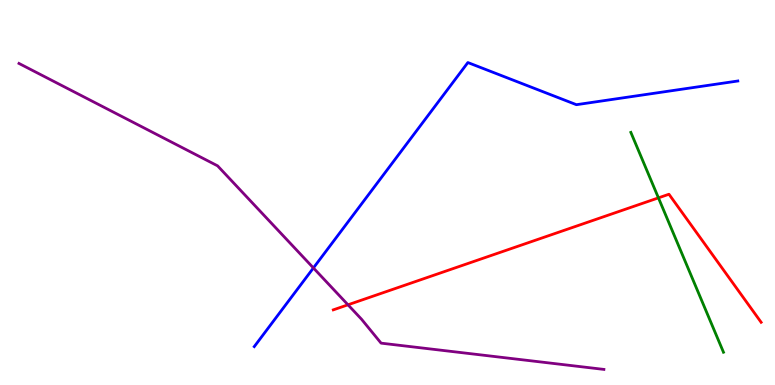[{'lines': ['blue', 'red'], 'intersections': []}, {'lines': ['green', 'red'], 'intersections': [{'x': 8.5, 'y': 4.86}]}, {'lines': ['purple', 'red'], 'intersections': [{'x': 4.49, 'y': 2.08}]}, {'lines': ['blue', 'green'], 'intersections': []}, {'lines': ['blue', 'purple'], 'intersections': [{'x': 4.04, 'y': 3.04}]}, {'lines': ['green', 'purple'], 'intersections': []}]